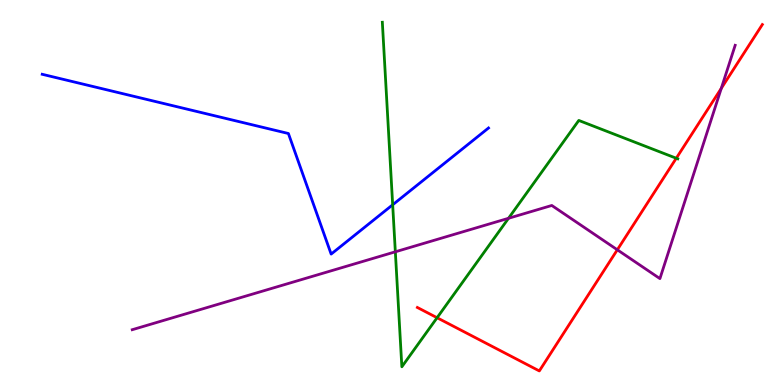[{'lines': ['blue', 'red'], 'intersections': []}, {'lines': ['green', 'red'], 'intersections': [{'x': 5.64, 'y': 1.75}, {'x': 8.73, 'y': 5.89}]}, {'lines': ['purple', 'red'], 'intersections': [{'x': 7.97, 'y': 3.51}, {'x': 9.31, 'y': 7.71}]}, {'lines': ['blue', 'green'], 'intersections': [{'x': 5.07, 'y': 4.68}]}, {'lines': ['blue', 'purple'], 'intersections': []}, {'lines': ['green', 'purple'], 'intersections': [{'x': 5.1, 'y': 3.46}, {'x': 6.56, 'y': 4.33}]}]